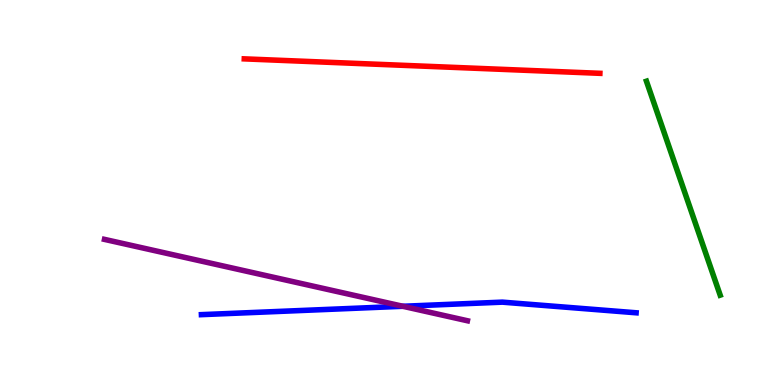[{'lines': ['blue', 'red'], 'intersections': []}, {'lines': ['green', 'red'], 'intersections': []}, {'lines': ['purple', 'red'], 'intersections': []}, {'lines': ['blue', 'green'], 'intersections': []}, {'lines': ['blue', 'purple'], 'intersections': [{'x': 5.2, 'y': 2.04}]}, {'lines': ['green', 'purple'], 'intersections': []}]